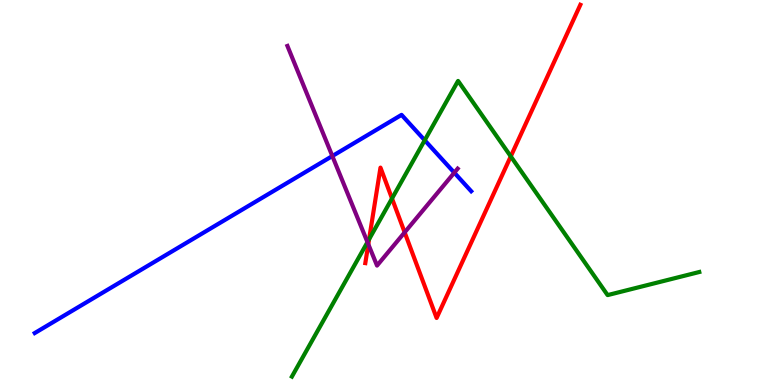[{'lines': ['blue', 'red'], 'intersections': []}, {'lines': ['green', 'red'], 'intersections': [{'x': 4.76, 'y': 3.79}, {'x': 5.06, 'y': 4.84}, {'x': 6.59, 'y': 5.94}]}, {'lines': ['purple', 'red'], 'intersections': [{'x': 4.75, 'y': 3.66}, {'x': 5.22, 'y': 3.96}]}, {'lines': ['blue', 'green'], 'intersections': [{'x': 5.48, 'y': 6.36}]}, {'lines': ['blue', 'purple'], 'intersections': [{'x': 4.29, 'y': 5.95}, {'x': 5.86, 'y': 5.51}]}, {'lines': ['green', 'purple'], 'intersections': [{'x': 4.74, 'y': 3.71}]}]